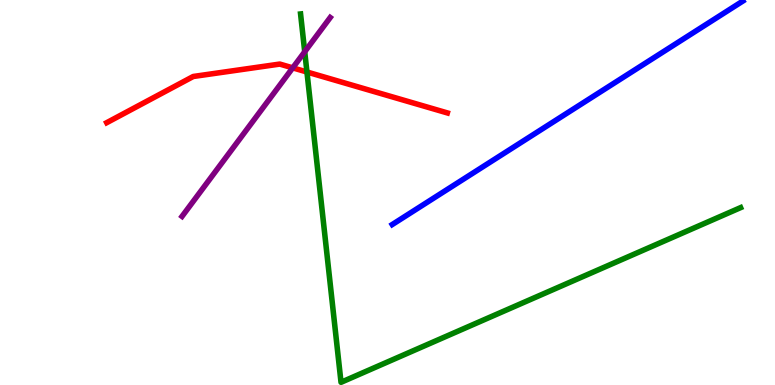[{'lines': ['blue', 'red'], 'intersections': []}, {'lines': ['green', 'red'], 'intersections': [{'x': 3.96, 'y': 8.13}]}, {'lines': ['purple', 'red'], 'intersections': [{'x': 3.78, 'y': 8.24}]}, {'lines': ['blue', 'green'], 'intersections': []}, {'lines': ['blue', 'purple'], 'intersections': []}, {'lines': ['green', 'purple'], 'intersections': [{'x': 3.93, 'y': 8.66}]}]